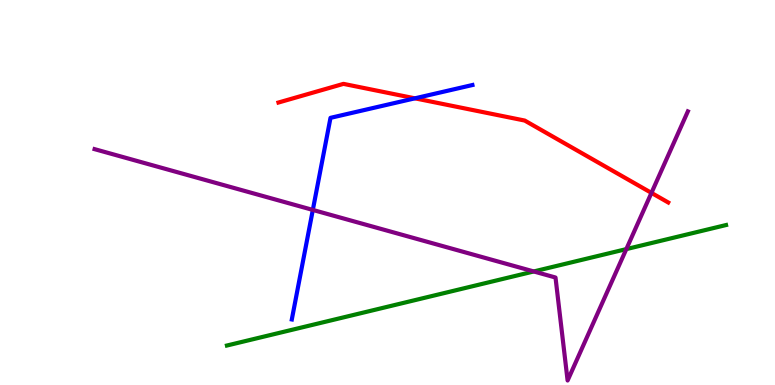[{'lines': ['blue', 'red'], 'intersections': [{'x': 5.35, 'y': 7.45}]}, {'lines': ['green', 'red'], 'intersections': []}, {'lines': ['purple', 'red'], 'intersections': [{'x': 8.41, 'y': 4.99}]}, {'lines': ['blue', 'green'], 'intersections': []}, {'lines': ['blue', 'purple'], 'intersections': [{'x': 4.04, 'y': 4.55}]}, {'lines': ['green', 'purple'], 'intersections': [{'x': 6.89, 'y': 2.95}, {'x': 8.08, 'y': 3.53}]}]